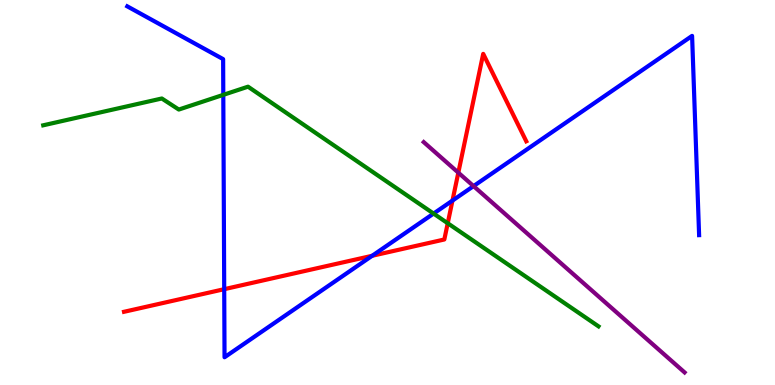[{'lines': ['blue', 'red'], 'intersections': [{'x': 2.89, 'y': 2.49}, {'x': 4.8, 'y': 3.36}, {'x': 5.84, 'y': 4.79}]}, {'lines': ['green', 'red'], 'intersections': [{'x': 5.78, 'y': 4.2}]}, {'lines': ['purple', 'red'], 'intersections': [{'x': 5.91, 'y': 5.52}]}, {'lines': ['blue', 'green'], 'intersections': [{'x': 2.88, 'y': 7.54}, {'x': 5.59, 'y': 4.45}]}, {'lines': ['blue', 'purple'], 'intersections': [{'x': 6.11, 'y': 5.17}]}, {'lines': ['green', 'purple'], 'intersections': []}]